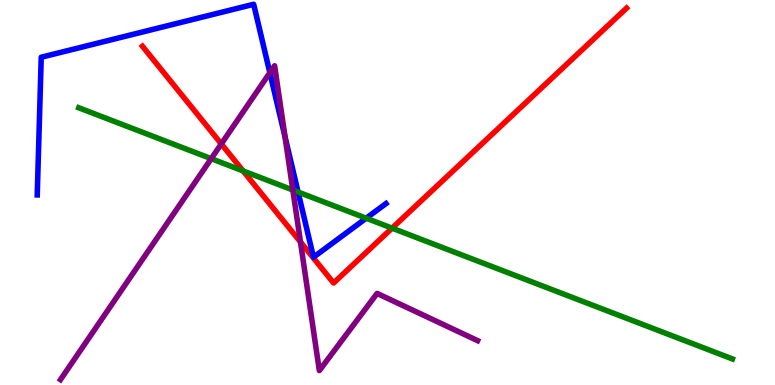[{'lines': ['blue', 'red'], 'intersections': []}, {'lines': ['green', 'red'], 'intersections': [{'x': 3.14, 'y': 5.56}, {'x': 5.06, 'y': 4.07}]}, {'lines': ['purple', 'red'], 'intersections': [{'x': 2.86, 'y': 6.26}, {'x': 3.88, 'y': 3.72}]}, {'lines': ['blue', 'green'], 'intersections': [{'x': 3.85, 'y': 5.01}, {'x': 4.73, 'y': 4.33}]}, {'lines': ['blue', 'purple'], 'intersections': [{'x': 3.48, 'y': 8.11}, {'x': 3.68, 'y': 6.44}]}, {'lines': ['green', 'purple'], 'intersections': [{'x': 2.73, 'y': 5.88}, {'x': 3.78, 'y': 5.06}]}]